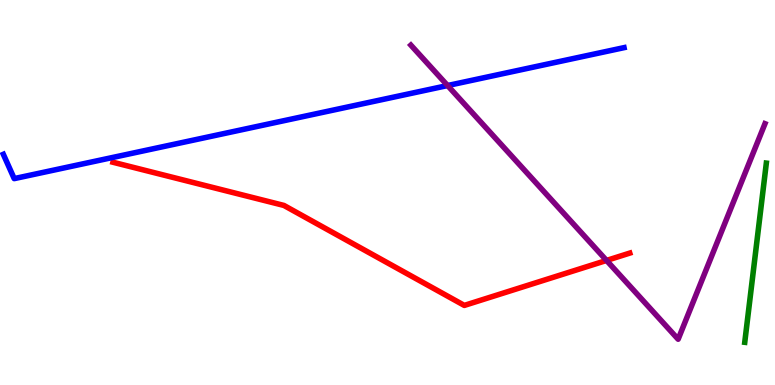[{'lines': ['blue', 'red'], 'intersections': []}, {'lines': ['green', 'red'], 'intersections': []}, {'lines': ['purple', 'red'], 'intersections': [{'x': 7.83, 'y': 3.24}]}, {'lines': ['blue', 'green'], 'intersections': []}, {'lines': ['blue', 'purple'], 'intersections': [{'x': 5.78, 'y': 7.78}]}, {'lines': ['green', 'purple'], 'intersections': []}]